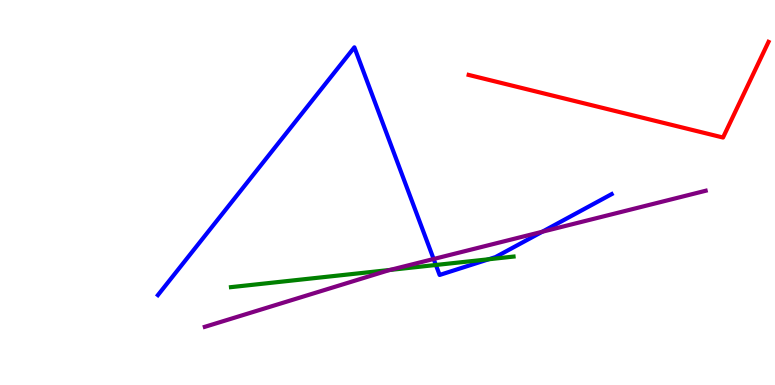[{'lines': ['blue', 'red'], 'intersections': []}, {'lines': ['green', 'red'], 'intersections': []}, {'lines': ['purple', 'red'], 'intersections': []}, {'lines': ['blue', 'green'], 'intersections': [{'x': 5.62, 'y': 3.12}, {'x': 6.31, 'y': 3.27}]}, {'lines': ['blue', 'purple'], 'intersections': [{'x': 5.6, 'y': 3.27}, {'x': 7.0, 'y': 3.98}]}, {'lines': ['green', 'purple'], 'intersections': [{'x': 5.03, 'y': 2.99}]}]